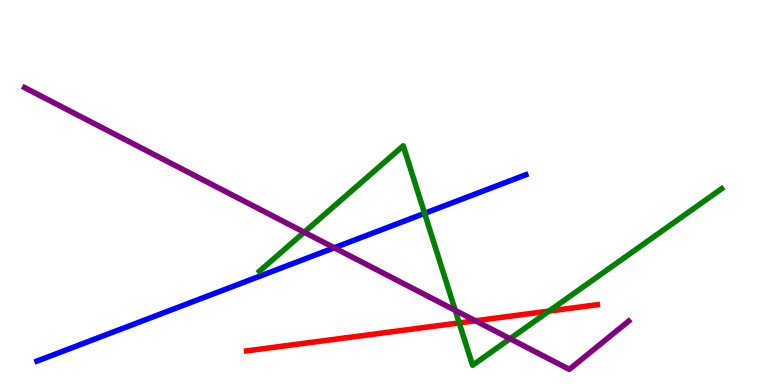[{'lines': ['blue', 'red'], 'intersections': []}, {'lines': ['green', 'red'], 'intersections': [{'x': 5.93, 'y': 1.61}, {'x': 7.08, 'y': 1.92}]}, {'lines': ['purple', 'red'], 'intersections': [{'x': 6.13, 'y': 1.67}]}, {'lines': ['blue', 'green'], 'intersections': [{'x': 5.48, 'y': 4.46}]}, {'lines': ['blue', 'purple'], 'intersections': [{'x': 4.31, 'y': 3.56}]}, {'lines': ['green', 'purple'], 'intersections': [{'x': 3.93, 'y': 3.97}, {'x': 5.87, 'y': 1.94}, {'x': 6.58, 'y': 1.2}]}]